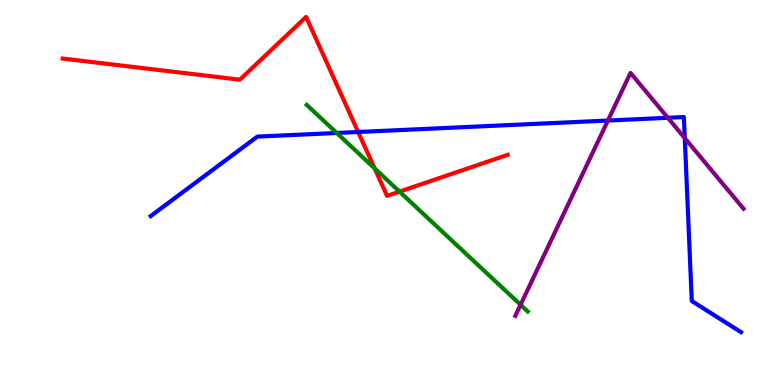[{'lines': ['blue', 'red'], 'intersections': [{'x': 4.62, 'y': 6.57}]}, {'lines': ['green', 'red'], 'intersections': [{'x': 4.83, 'y': 5.63}, {'x': 5.16, 'y': 5.02}]}, {'lines': ['purple', 'red'], 'intersections': []}, {'lines': ['blue', 'green'], 'intersections': [{'x': 4.35, 'y': 6.55}]}, {'lines': ['blue', 'purple'], 'intersections': [{'x': 7.84, 'y': 6.87}, {'x': 8.62, 'y': 6.94}, {'x': 8.84, 'y': 6.41}]}, {'lines': ['green', 'purple'], 'intersections': [{'x': 6.72, 'y': 2.08}]}]